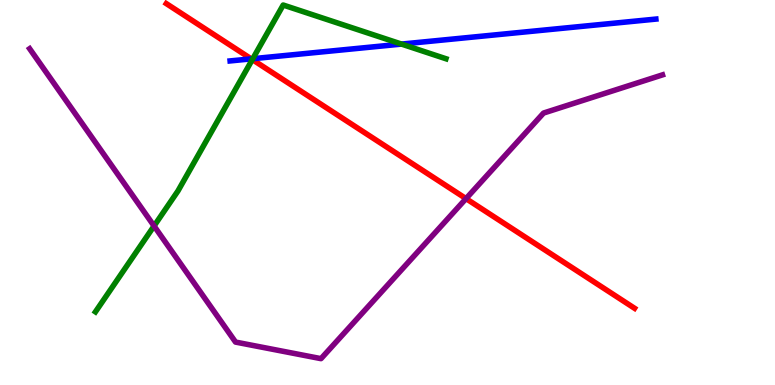[{'lines': ['blue', 'red'], 'intersections': [{'x': 3.24, 'y': 8.47}]}, {'lines': ['green', 'red'], 'intersections': [{'x': 3.26, 'y': 8.45}]}, {'lines': ['purple', 'red'], 'intersections': [{'x': 6.01, 'y': 4.84}]}, {'lines': ['blue', 'green'], 'intersections': [{'x': 3.26, 'y': 8.48}, {'x': 5.18, 'y': 8.85}]}, {'lines': ['blue', 'purple'], 'intersections': []}, {'lines': ['green', 'purple'], 'intersections': [{'x': 1.99, 'y': 4.13}]}]